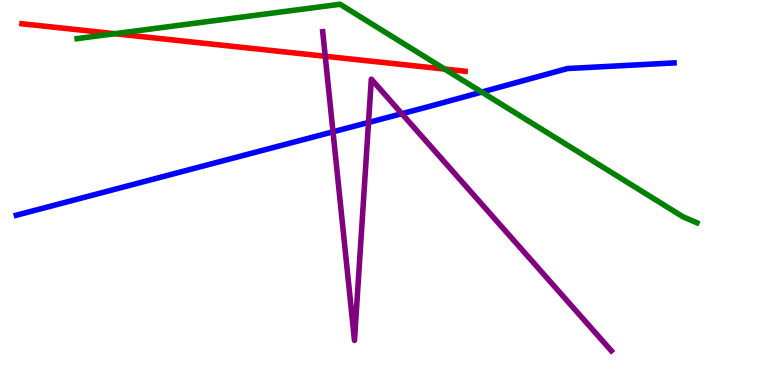[{'lines': ['blue', 'red'], 'intersections': []}, {'lines': ['green', 'red'], 'intersections': [{'x': 1.48, 'y': 9.12}, {'x': 5.74, 'y': 8.21}]}, {'lines': ['purple', 'red'], 'intersections': [{'x': 4.2, 'y': 8.54}]}, {'lines': ['blue', 'green'], 'intersections': [{'x': 6.22, 'y': 7.61}]}, {'lines': ['blue', 'purple'], 'intersections': [{'x': 4.3, 'y': 6.58}, {'x': 4.76, 'y': 6.82}, {'x': 5.18, 'y': 7.05}]}, {'lines': ['green', 'purple'], 'intersections': []}]